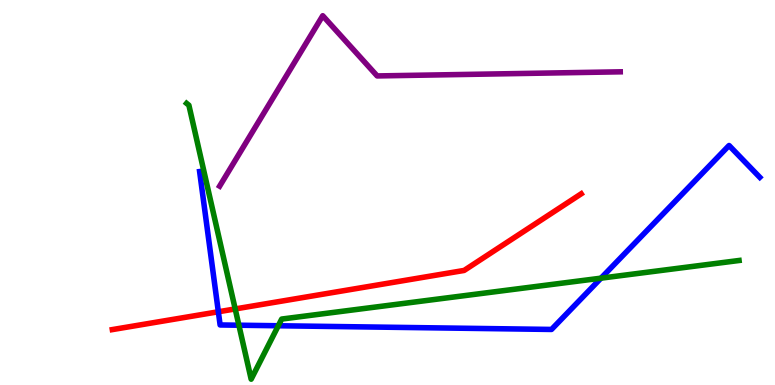[{'lines': ['blue', 'red'], 'intersections': [{'x': 2.82, 'y': 1.9}]}, {'lines': ['green', 'red'], 'intersections': [{'x': 3.03, 'y': 1.98}]}, {'lines': ['purple', 'red'], 'intersections': []}, {'lines': ['blue', 'green'], 'intersections': [{'x': 3.08, 'y': 1.55}, {'x': 3.59, 'y': 1.54}, {'x': 7.75, 'y': 2.77}]}, {'lines': ['blue', 'purple'], 'intersections': []}, {'lines': ['green', 'purple'], 'intersections': []}]